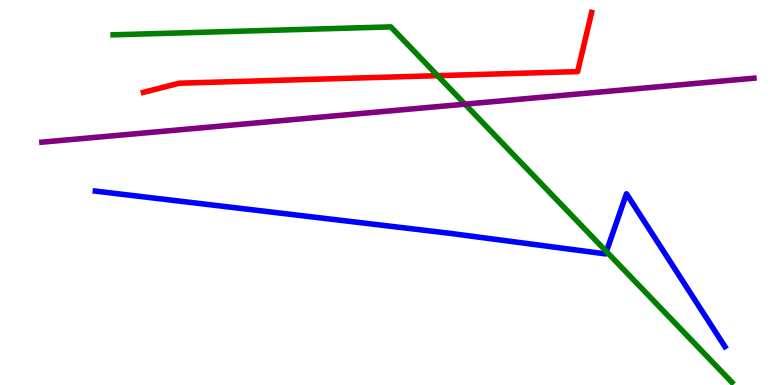[{'lines': ['blue', 'red'], 'intersections': []}, {'lines': ['green', 'red'], 'intersections': [{'x': 5.65, 'y': 8.03}]}, {'lines': ['purple', 'red'], 'intersections': []}, {'lines': ['blue', 'green'], 'intersections': [{'x': 7.82, 'y': 3.47}]}, {'lines': ['blue', 'purple'], 'intersections': []}, {'lines': ['green', 'purple'], 'intersections': [{'x': 6.0, 'y': 7.29}]}]